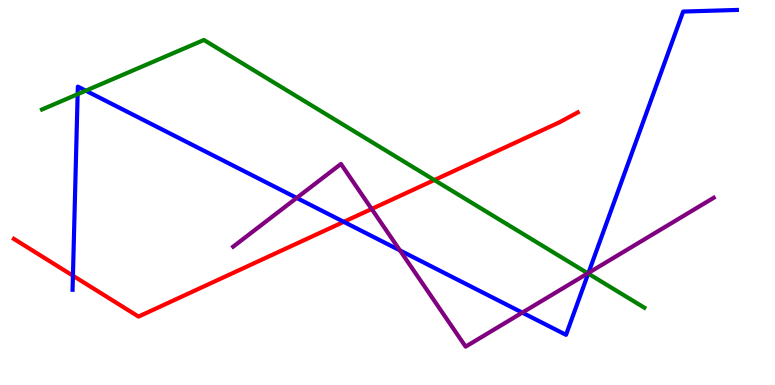[{'lines': ['blue', 'red'], 'intersections': [{'x': 0.941, 'y': 2.84}, {'x': 4.44, 'y': 4.24}]}, {'lines': ['green', 'red'], 'intersections': [{'x': 5.6, 'y': 5.32}]}, {'lines': ['purple', 'red'], 'intersections': [{'x': 4.8, 'y': 4.57}]}, {'lines': ['blue', 'green'], 'intersections': [{'x': 1.0, 'y': 7.55}, {'x': 1.11, 'y': 7.64}, {'x': 7.59, 'y': 2.89}]}, {'lines': ['blue', 'purple'], 'intersections': [{'x': 3.83, 'y': 4.86}, {'x': 5.16, 'y': 3.5}, {'x': 6.74, 'y': 1.88}, {'x': 7.59, 'y': 2.91}]}, {'lines': ['green', 'purple'], 'intersections': [{'x': 7.58, 'y': 2.9}]}]